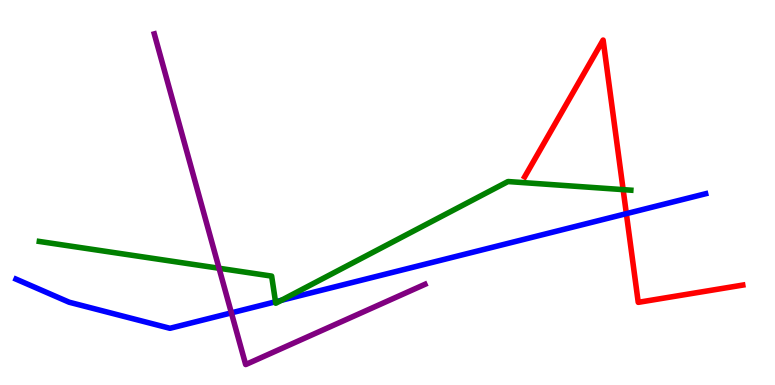[{'lines': ['blue', 'red'], 'intersections': [{'x': 8.08, 'y': 4.45}]}, {'lines': ['green', 'red'], 'intersections': [{'x': 8.04, 'y': 5.07}]}, {'lines': ['purple', 'red'], 'intersections': []}, {'lines': ['blue', 'green'], 'intersections': [{'x': 3.56, 'y': 2.16}, {'x': 3.63, 'y': 2.2}]}, {'lines': ['blue', 'purple'], 'intersections': [{'x': 2.99, 'y': 1.87}]}, {'lines': ['green', 'purple'], 'intersections': [{'x': 2.83, 'y': 3.03}]}]